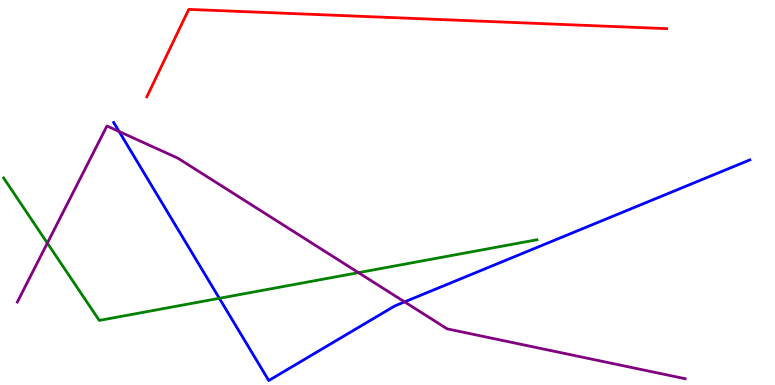[{'lines': ['blue', 'red'], 'intersections': []}, {'lines': ['green', 'red'], 'intersections': []}, {'lines': ['purple', 'red'], 'intersections': []}, {'lines': ['blue', 'green'], 'intersections': [{'x': 2.83, 'y': 2.25}]}, {'lines': ['blue', 'purple'], 'intersections': [{'x': 1.54, 'y': 6.58}, {'x': 5.22, 'y': 2.16}]}, {'lines': ['green', 'purple'], 'intersections': [{'x': 0.611, 'y': 3.69}, {'x': 4.63, 'y': 2.92}]}]